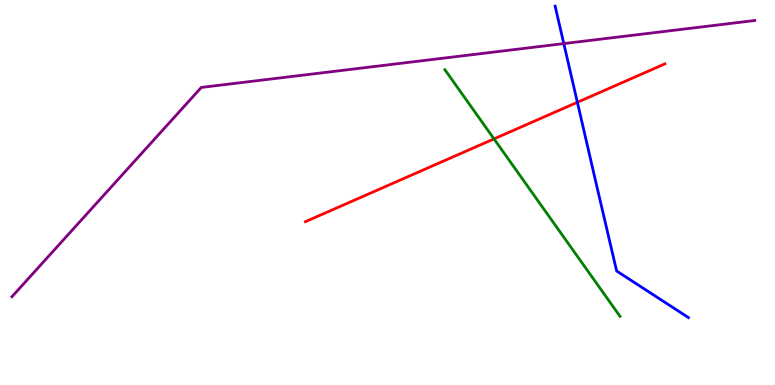[{'lines': ['blue', 'red'], 'intersections': [{'x': 7.45, 'y': 7.34}]}, {'lines': ['green', 'red'], 'intersections': [{'x': 6.37, 'y': 6.39}]}, {'lines': ['purple', 'red'], 'intersections': []}, {'lines': ['blue', 'green'], 'intersections': []}, {'lines': ['blue', 'purple'], 'intersections': [{'x': 7.27, 'y': 8.87}]}, {'lines': ['green', 'purple'], 'intersections': []}]